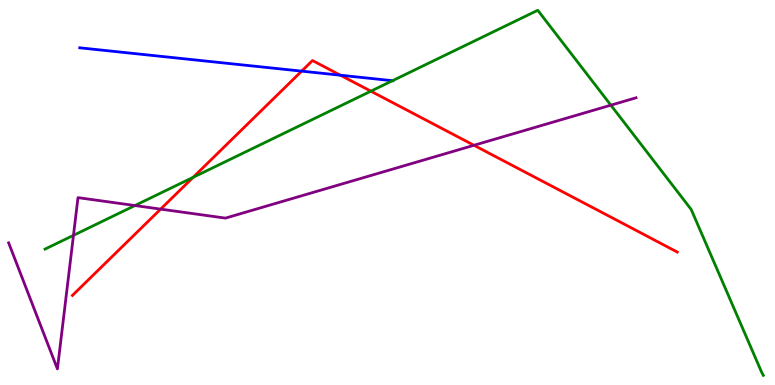[{'lines': ['blue', 'red'], 'intersections': [{'x': 3.89, 'y': 8.15}, {'x': 4.39, 'y': 8.05}]}, {'lines': ['green', 'red'], 'intersections': [{'x': 2.49, 'y': 5.39}, {'x': 4.79, 'y': 7.63}]}, {'lines': ['purple', 'red'], 'intersections': [{'x': 2.07, 'y': 4.57}, {'x': 6.12, 'y': 6.23}]}, {'lines': ['blue', 'green'], 'intersections': [{'x': 5.06, 'y': 7.9}]}, {'lines': ['blue', 'purple'], 'intersections': []}, {'lines': ['green', 'purple'], 'intersections': [{'x': 0.948, 'y': 3.89}, {'x': 1.74, 'y': 4.66}, {'x': 7.88, 'y': 7.27}]}]